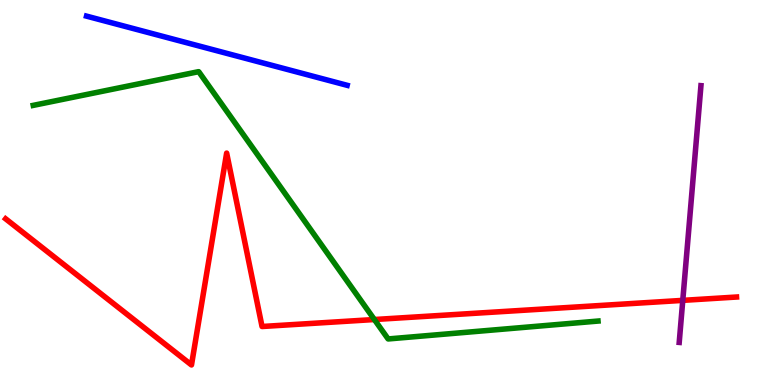[{'lines': ['blue', 'red'], 'intersections': []}, {'lines': ['green', 'red'], 'intersections': [{'x': 4.83, 'y': 1.7}]}, {'lines': ['purple', 'red'], 'intersections': [{'x': 8.81, 'y': 2.2}]}, {'lines': ['blue', 'green'], 'intersections': []}, {'lines': ['blue', 'purple'], 'intersections': []}, {'lines': ['green', 'purple'], 'intersections': []}]